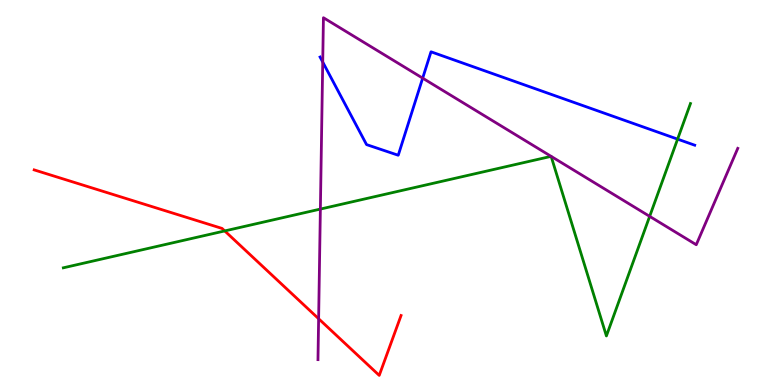[{'lines': ['blue', 'red'], 'intersections': []}, {'lines': ['green', 'red'], 'intersections': [{'x': 2.9, 'y': 4.0}]}, {'lines': ['purple', 'red'], 'intersections': [{'x': 4.11, 'y': 1.72}]}, {'lines': ['blue', 'green'], 'intersections': [{'x': 8.74, 'y': 6.39}]}, {'lines': ['blue', 'purple'], 'intersections': [{'x': 4.16, 'y': 8.39}, {'x': 5.45, 'y': 7.97}]}, {'lines': ['green', 'purple'], 'intersections': [{'x': 4.13, 'y': 4.57}, {'x': 7.11, 'y': 5.94}, {'x': 7.11, 'y': 5.94}, {'x': 8.38, 'y': 4.38}]}]